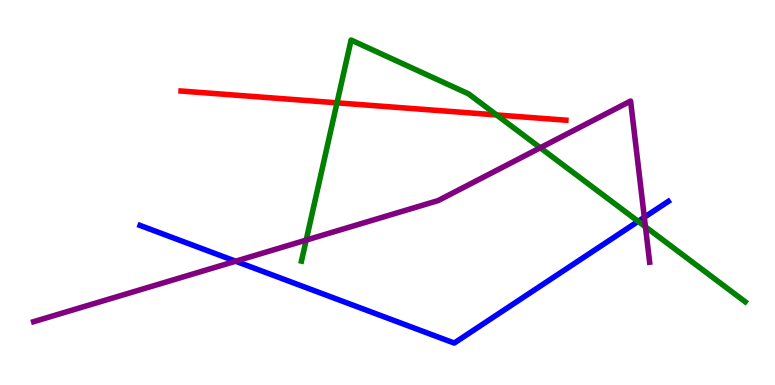[{'lines': ['blue', 'red'], 'intersections': []}, {'lines': ['green', 'red'], 'intersections': [{'x': 4.35, 'y': 7.33}, {'x': 6.41, 'y': 7.01}]}, {'lines': ['purple', 'red'], 'intersections': []}, {'lines': ['blue', 'green'], 'intersections': [{'x': 8.23, 'y': 4.25}]}, {'lines': ['blue', 'purple'], 'intersections': [{'x': 3.04, 'y': 3.22}, {'x': 8.31, 'y': 4.36}]}, {'lines': ['green', 'purple'], 'intersections': [{'x': 3.95, 'y': 3.76}, {'x': 6.97, 'y': 6.16}, {'x': 8.33, 'y': 4.11}]}]